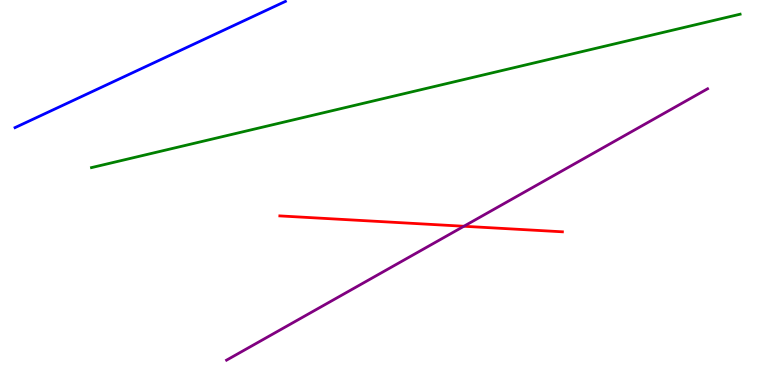[{'lines': ['blue', 'red'], 'intersections': []}, {'lines': ['green', 'red'], 'intersections': []}, {'lines': ['purple', 'red'], 'intersections': [{'x': 5.99, 'y': 4.12}]}, {'lines': ['blue', 'green'], 'intersections': []}, {'lines': ['blue', 'purple'], 'intersections': []}, {'lines': ['green', 'purple'], 'intersections': []}]